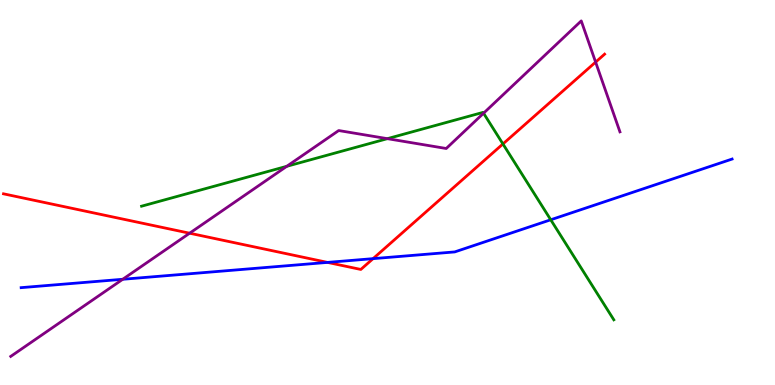[{'lines': ['blue', 'red'], 'intersections': [{'x': 4.23, 'y': 3.18}, {'x': 4.81, 'y': 3.28}]}, {'lines': ['green', 'red'], 'intersections': [{'x': 6.49, 'y': 6.26}]}, {'lines': ['purple', 'red'], 'intersections': [{'x': 2.45, 'y': 3.94}, {'x': 7.69, 'y': 8.39}]}, {'lines': ['blue', 'green'], 'intersections': [{'x': 7.11, 'y': 4.29}]}, {'lines': ['blue', 'purple'], 'intersections': [{'x': 1.58, 'y': 2.75}]}, {'lines': ['green', 'purple'], 'intersections': [{'x': 3.7, 'y': 5.68}, {'x': 5.0, 'y': 6.4}, {'x': 6.24, 'y': 7.06}]}]